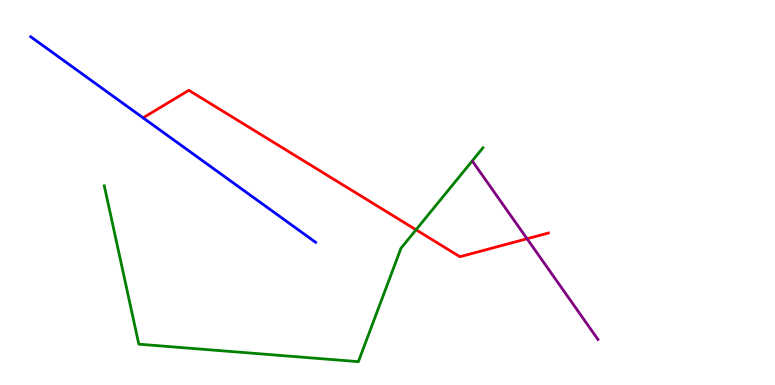[{'lines': ['blue', 'red'], 'intersections': []}, {'lines': ['green', 'red'], 'intersections': [{'x': 5.37, 'y': 4.03}]}, {'lines': ['purple', 'red'], 'intersections': [{'x': 6.8, 'y': 3.8}]}, {'lines': ['blue', 'green'], 'intersections': []}, {'lines': ['blue', 'purple'], 'intersections': []}, {'lines': ['green', 'purple'], 'intersections': []}]